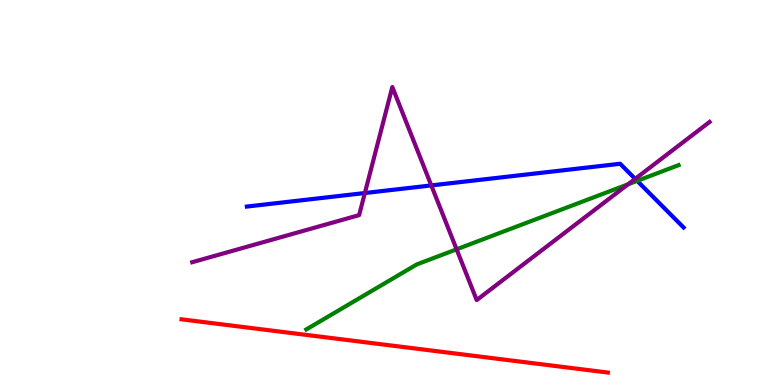[{'lines': ['blue', 'red'], 'intersections': []}, {'lines': ['green', 'red'], 'intersections': []}, {'lines': ['purple', 'red'], 'intersections': []}, {'lines': ['blue', 'green'], 'intersections': [{'x': 8.22, 'y': 5.3}]}, {'lines': ['blue', 'purple'], 'intersections': [{'x': 4.71, 'y': 4.99}, {'x': 5.57, 'y': 5.18}, {'x': 8.2, 'y': 5.35}]}, {'lines': ['green', 'purple'], 'intersections': [{'x': 5.89, 'y': 3.52}, {'x': 8.1, 'y': 5.21}]}]